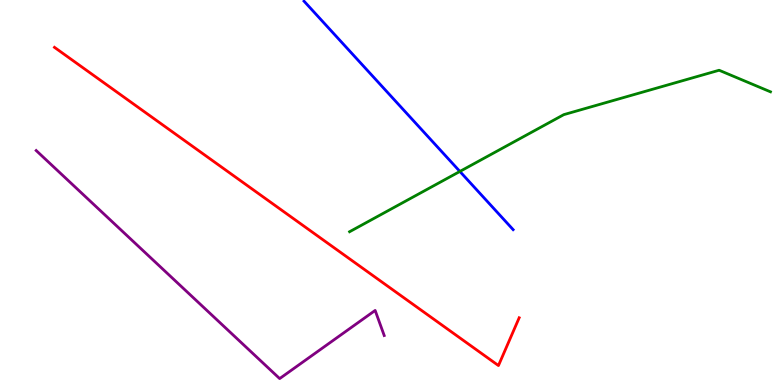[{'lines': ['blue', 'red'], 'intersections': []}, {'lines': ['green', 'red'], 'intersections': []}, {'lines': ['purple', 'red'], 'intersections': []}, {'lines': ['blue', 'green'], 'intersections': [{'x': 5.93, 'y': 5.55}]}, {'lines': ['blue', 'purple'], 'intersections': []}, {'lines': ['green', 'purple'], 'intersections': []}]